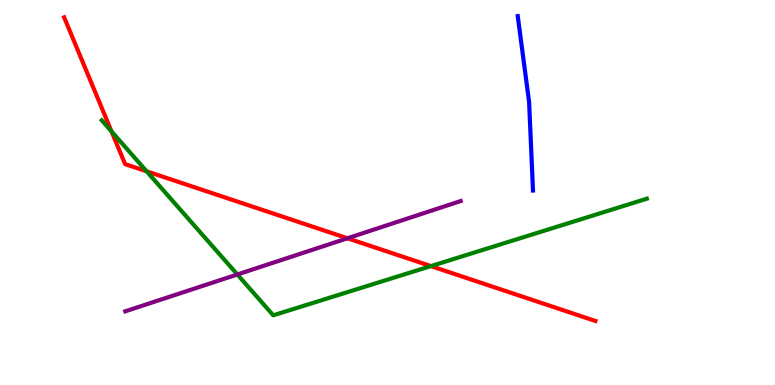[{'lines': ['blue', 'red'], 'intersections': []}, {'lines': ['green', 'red'], 'intersections': [{'x': 1.44, 'y': 6.59}, {'x': 1.89, 'y': 5.55}, {'x': 5.56, 'y': 3.09}]}, {'lines': ['purple', 'red'], 'intersections': [{'x': 4.48, 'y': 3.81}]}, {'lines': ['blue', 'green'], 'intersections': []}, {'lines': ['blue', 'purple'], 'intersections': []}, {'lines': ['green', 'purple'], 'intersections': [{'x': 3.06, 'y': 2.87}]}]